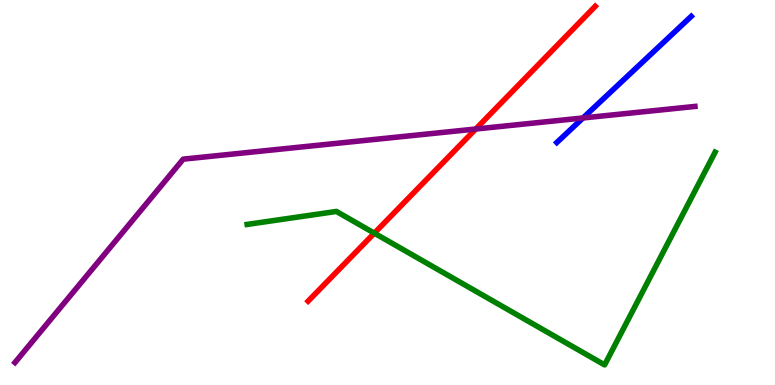[{'lines': ['blue', 'red'], 'intersections': []}, {'lines': ['green', 'red'], 'intersections': [{'x': 4.83, 'y': 3.94}]}, {'lines': ['purple', 'red'], 'intersections': [{'x': 6.14, 'y': 6.65}]}, {'lines': ['blue', 'green'], 'intersections': []}, {'lines': ['blue', 'purple'], 'intersections': [{'x': 7.52, 'y': 6.94}]}, {'lines': ['green', 'purple'], 'intersections': []}]